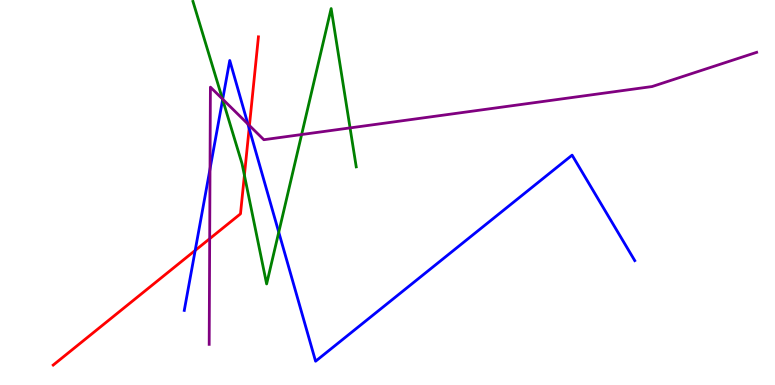[{'lines': ['blue', 'red'], 'intersections': [{'x': 2.52, 'y': 3.5}, {'x': 3.21, 'y': 6.66}]}, {'lines': ['green', 'red'], 'intersections': [{'x': 3.15, 'y': 5.45}]}, {'lines': ['purple', 'red'], 'intersections': [{'x': 2.71, 'y': 3.8}, {'x': 3.22, 'y': 6.74}]}, {'lines': ['blue', 'green'], 'intersections': [{'x': 2.87, 'y': 7.41}, {'x': 3.6, 'y': 3.97}]}, {'lines': ['blue', 'purple'], 'intersections': [{'x': 2.71, 'y': 5.61}, {'x': 2.87, 'y': 7.42}, {'x': 3.2, 'y': 6.78}]}, {'lines': ['green', 'purple'], 'intersections': [{'x': 2.87, 'y': 7.43}, {'x': 3.89, 'y': 6.51}, {'x': 4.52, 'y': 6.68}]}]